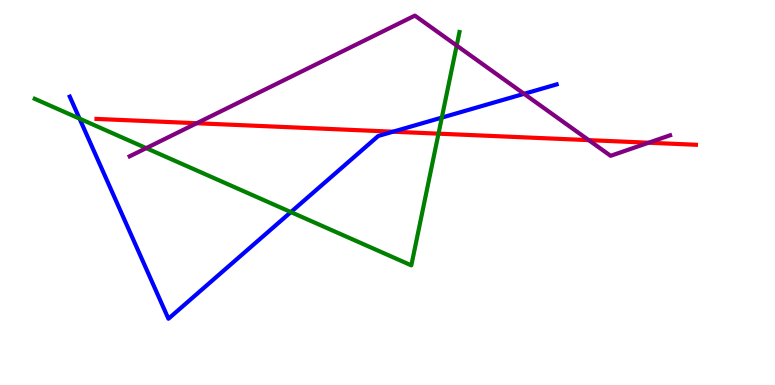[{'lines': ['blue', 'red'], 'intersections': [{'x': 5.07, 'y': 6.58}]}, {'lines': ['green', 'red'], 'intersections': [{'x': 5.66, 'y': 6.53}]}, {'lines': ['purple', 'red'], 'intersections': [{'x': 2.54, 'y': 6.8}, {'x': 7.6, 'y': 6.36}, {'x': 8.37, 'y': 6.29}]}, {'lines': ['blue', 'green'], 'intersections': [{'x': 1.03, 'y': 6.92}, {'x': 3.75, 'y': 4.49}, {'x': 5.7, 'y': 6.95}]}, {'lines': ['blue', 'purple'], 'intersections': [{'x': 6.76, 'y': 7.56}]}, {'lines': ['green', 'purple'], 'intersections': [{'x': 1.89, 'y': 6.15}, {'x': 5.89, 'y': 8.82}]}]